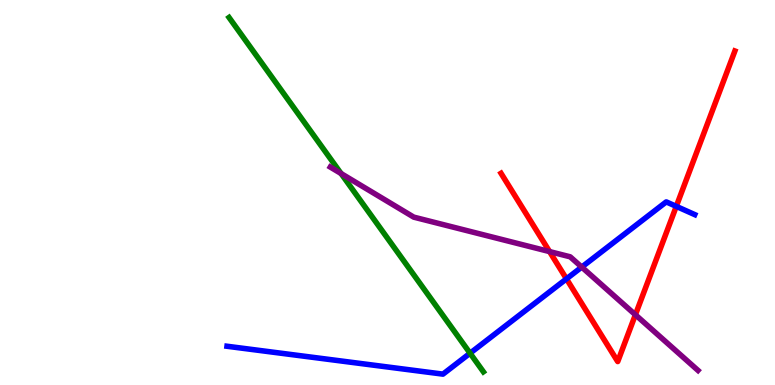[{'lines': ['blue', 'red'], 'intersections': [{'x': 7.31, 'y': 2.76}, {'x': 8.73, 'y': 4.64}]}, {'lines': ['green', 'red'], 'intersections': []}, {'lines': ['purple', 'red'], 'intersections': [{'x': 7.09, 'y': 3.47}, {'x': 8.2, 'y': 1.82}]}, {'lines': ['blue', 'green'], 'intersections': [{'x': 6.07, 'y': 0.825}]}, {'lines': ['blue', 'purple'], 'intersections': [{'x': 7.51, 'y': 3.06}]}, {'lines': ['green', 'purple'], 'intersections': [{'x': 4.4, 'y': 5.49}]}]